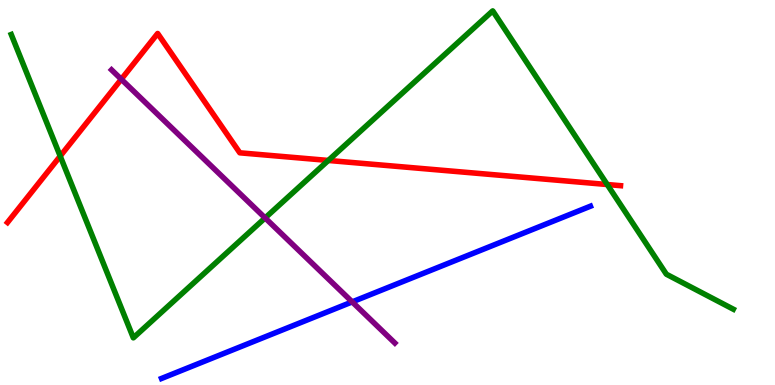[{'lines': ['blue', 'red'], 'intersections': []}, {'lines': ['green', 'red'], 'intersections': [{'x': 0.777, 'y': 5.94}, {'x': 4.24, 'y': 5.83}, {'x': 7.84, 'y': 5.21}]}, {'lines': ['purple', 'red'], 'intersections': [{'x': 1.56, 'y': 7.94}]}, {'lines': ['blue', 'green'], 'intersections': []}, {'lines': ['blue', 'purple'], 'intersections': [{'x': 4.54, 'y': 2.16}]}, {'lines': ['green', 'purple'], 'intersections': [{'x': 3.42, 'y': 4.34}]}]